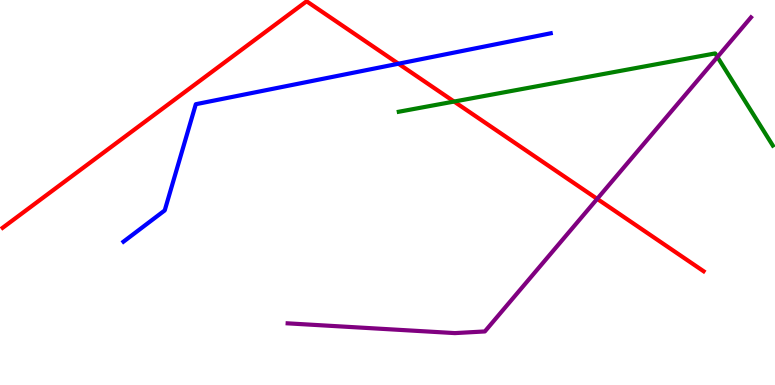[{'lines': ['blue', 'red'], 'intersections': [{'x': 5.14, 'y': 8.34}]}, {'lines': ['green', 'red'], 'intersections': [{'x': 5.86, 'y': 7.36}]}, {'lines': ['purple', 'red'], 'intersections': [{'x': 7.71, 'y': 4.83}]}, {'lines': ['blue', 'green'], 'intersections': []}, {'lines': ['blue', 'purple'], 'intersections': []}, {'lines': ['green', 'purple'], 'intersections': [{'x': 9.26, 'y': 8.52}]}]